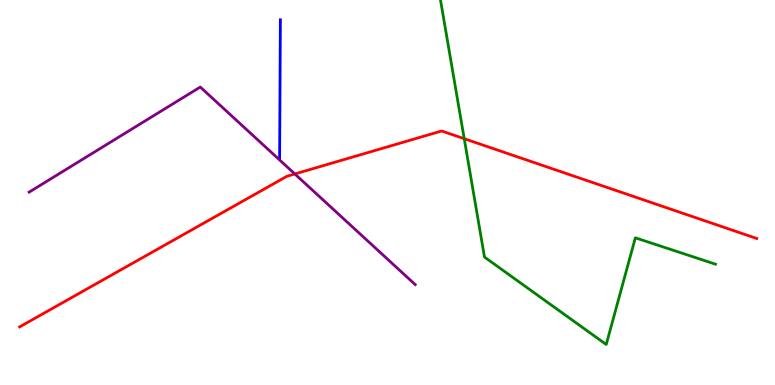[{'lines': ['blue', 'red'], 'intersections': []}, {'lines': ['green', 'red'], 'intersections': [{'x': 5.99, 'y': 6.4}]}, {'lines': ['purple', 'red'], 'intersections': [{'x': 3.8, 'y': 5.48}]}, {'lines': ['blue', 'green'], 'intersections': []}, {'lines': ['blue', 'purple'], 'intersections': []}, {'lines': ['green', 'purple'], 'intersections': []}]